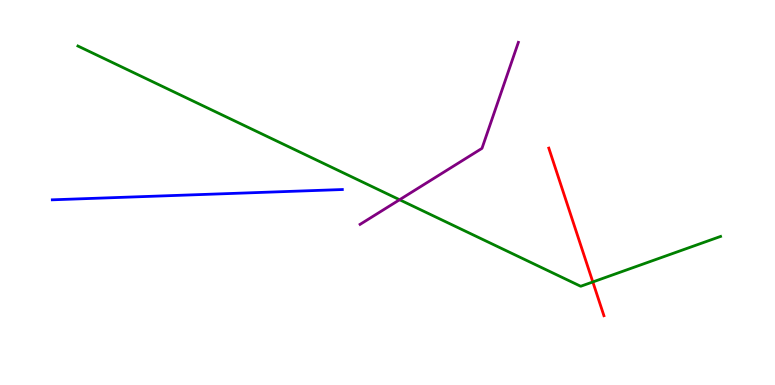[{'lines': ['blue', 'red'], 'intersections': []}, {'lines': ['green', 'red'], 'intersections': [{'x': 7.65, 'y': 2.68}]}, {'lines': ['purple', 'red'], 'intersections': []}, {'lines': ['blue', 'green'], 'intersections': []}, {'lines': ['blue', 'purple'], 'intersections': []}, {'lines': ['green', 'purple'], 'intersections': [{'x': 5.16, 'y': 4.81}]}]